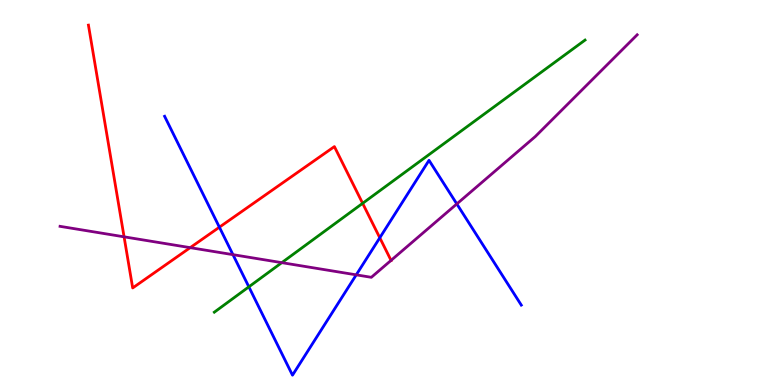[{'lines': ['blue', 'red'], 'intersections': [{'x': 2.83, 'y': 4.1}, {'x': 4.9, 'y': 3.82}]}, {'lines': ['green', 'red'], 'intersections': [{'x': 4.68, 'y': 4.72}]}, {'lines': ['purple', 'red'], 'intersections': [{'x': 1.6, 'y': 3.85}, {'x': 2.45, 'y': 3.57}, {'x': 5.05, 'y': 3.24}]}, {'lines': ['blue', 'green'], 'intersections': [{'x': 3.21, 'y': 2.55}]}, {'lines': ['blue', 'purple'], 'intersections': [{'x': 3.01, 'y': 3.39}, {'x': 4.6, 'y': 2.86}, {'x': 5.89, 'y': 4.7}]}, {'lines': ['green', 'purple'], 'intersections': [{'x': 3.64, 'y': 3.18}]}]